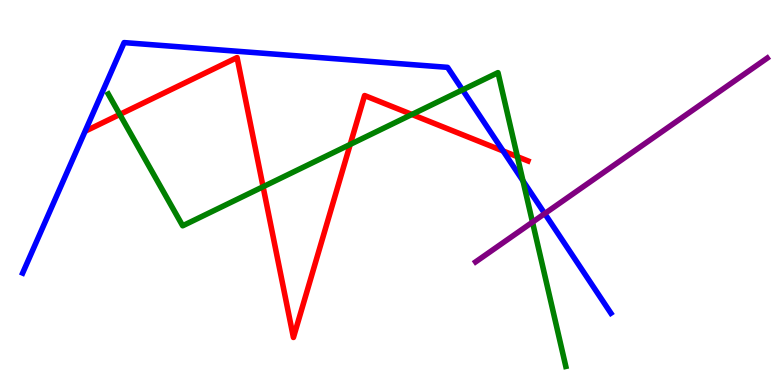[{'lines': ['blue', 'red'], 'intersections': [{'x': 6.49, 'y': 6.08}]}, {'lines': ['green', 'red'], 'intersections': [{'x': 1.55, 'y': 7.03}, {'x': 3.39, 'y': 5.15}, {'x': 4.52, 'y': 6.25}, {'x': 5.31, 'y': 7.03}, {'x': 6.68, 'y': 5.93}]}, {'lines': ['purple', 'red'], 'intersections': []}, {'lines': ['blue', 'green'], 'intersections': [{'x': 5.97, 'y': 7.67}, {'x': 6.75, 'y': 5.3}]}, {'lines': ['blue', 'purple'], 'intersections': [{'x': 7.03, 'y': 4.45}]}, {'lines': ['green', 'purple'], 'intersections': [{'x': 6.87, 'y': 4.23}]}]